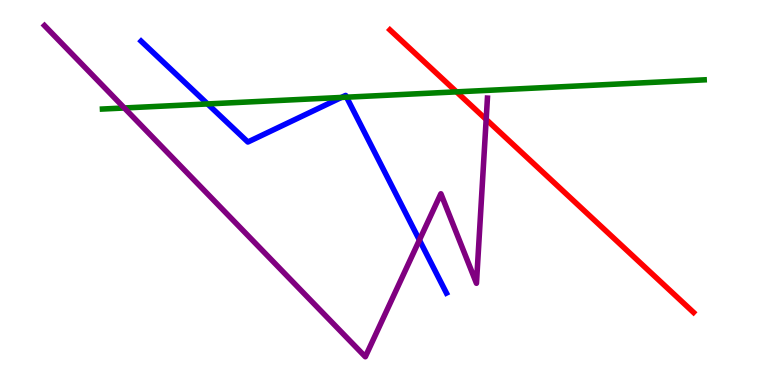[{'lines': ['blue', 'red'], 'intersections': []}, {'lines': ['green', 'red'], 'intersections': [{'x': 5.89, 'y': 7.61}]}, {'lines': ['purple', 'red'], 'intersections': [{'x': 6.27, 'y': 6.9}]}, {'lines': ['blue', 'green'], 'intersections': [{'x': 2.68, 'y': 7.3}, {'x': 4.41, 'y': 7.47}, {'x': 4.47, 'y': 7.48}]}, {'lines': ['blue', 'purple'], 'intersections': [{'x': 5.41, 'y': 3.76}]}, {'lines': ['green', 'purple'], 'intersections': [{'x': 1.6, 'y': 7.2}]}]